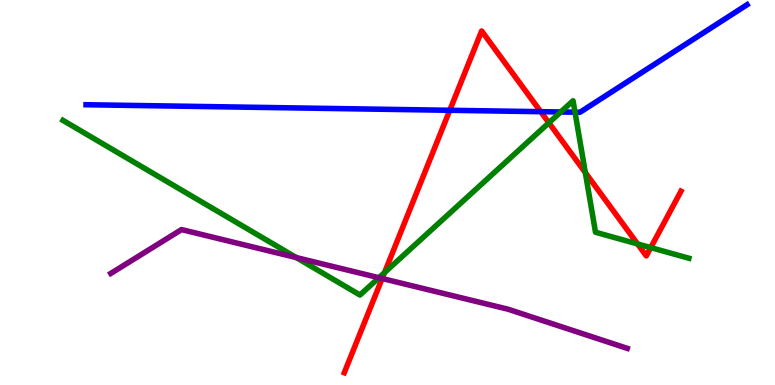[{'lines': ['blue', 'red'], 'intersections': [{'x': 5.8, 'y': 7.14}, {'x': 6.98, 'y': 7.1}]}, {'lines': ['green', 'red'], 'intersections': [{'x': 4.96, 'y': 2.92}, {'x': 7.08, 'y': 6.81}, {'x': 7.55, 'y': 5.52}, {'x': 8.23, 'y': 3.66}, {'x': 8.4, 'y': 3.57}]}, {'lines': ['purple', 'red'], 'intersections': [{'x': 4.93, 'y': 2.77}]}, {'lines': ['blue', 'green'], 'intersections': [{'x': 7.24, 'y': 7.09}, {'x': 7.42, 'y': 7.09}]}, {'lines': ['blue', 'purple'], 'intersections': []}, {'lines': ['green', 'purple'], 'intersections': [{'x': 3.82, 'y': 3.31}, {'x': 4.89, 'y': 2.79}]}]